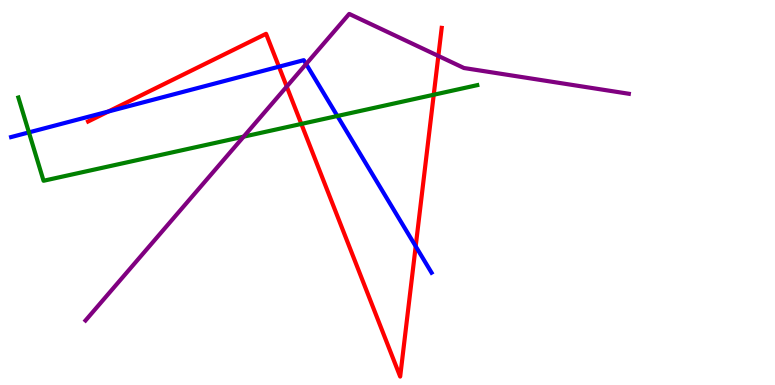[{'lines': ['blue', 'red'], 'intersections': [{'x': 1.4, 'y': 7.1}, {'x': 3.6, 'y': 8.27}, {'x': 5.36, 'y': 3.6}]}, {'lines': ['green', 'red'], 'intersections': [{'x': 3.89, 'y': 6.78}, {'x': 5.6, 'y': 7.54}]}, {'lines': ['purple', 'red'], 'intersections': [{'x': 3.7, 'y': 7.75}, {'x': 5.66, 'y': 8.55}]}, {'lines': ['blue', 'green'], 'intersections': [{'x': 0.373, 'y': 6.56}, {'x': 4.35, 'y': 6.99}]}, {'lines': ['blue', 'purple'], 'intersections': [{'x': 3.95, 'y': 8.34}]}, {'lines': ['green', 'purple'], 'intersections': [{'x': 3.14, 'y': 6.45}]}]